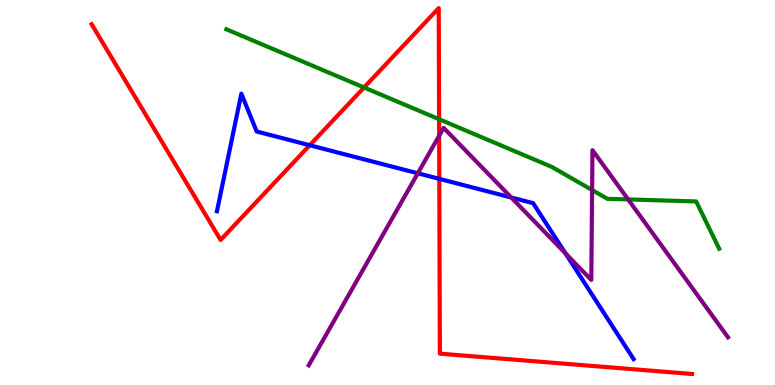[{'lines': ['blue', 'red'], 'intersections': [{'x': 4.0, 'y': 6.23}, {'x': 5.67, 'y': 5.35}]}, {'lines': ['green', 'red'], 'intersections': [{'x': 4.7, 'y': 7.73}, {'x': 5.67, 'y': 6.9}]}, {'lines': ['purple', 'red'], 'intersections': [{'x': 5.67, 'y': 6.47}]}, {'lines': ['blue', 'green'], 'intersections': []}, {'lines': ['blue', 'purple'], 'intersections': [{'x': 5.39, 'y': 5.5}, {'x': 6.6, 'y': 4.87}, {'x': 7.3, 'y': 3.42}]}, {'lines': ['green', 'purple'], 'intersections': [{'x': 7.64, 'y': 5.06}, {'x': 8.11, 'y': 4.82}]}]